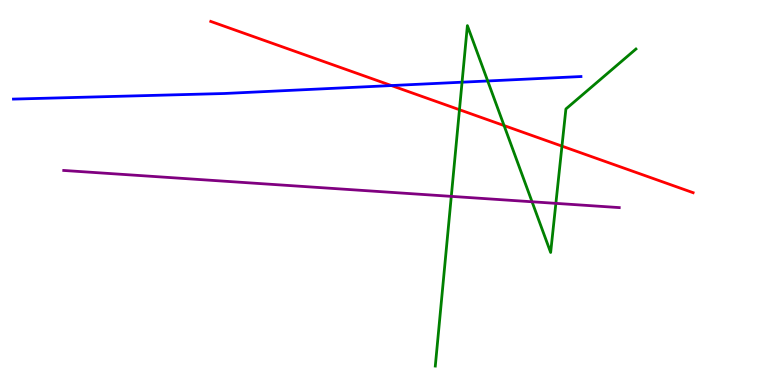[{'lines': ['blue', 'red'], 'intersections': [{'x': 5.05, 'y': 7.78}]}, {'lines': ['green', 'red'], 'intersections': [{'x': 5.93, 'y': 7.15}, {'x': 6.5, 'y': 6.74}, {'x': 7.25, 'y': 6.2}]}, {'lines': ['purple', 'red'], 'intersections': []}, {'lines': ['blue', 'green'], 'intersections': [{'x': 5.96, 'y': 7.87}, {'x': 6.29, 'y': 7.9}]}, {'lines': ['blue', 'purple'], 'intersections': []}, {'lines': ['green', 'purple'], 'intersections': [{'x': 5.82, 'y': 4.9}, {'x': 6.87, 'y': 4.76}, {'x': 7.17, 'y': 4.72}]}]